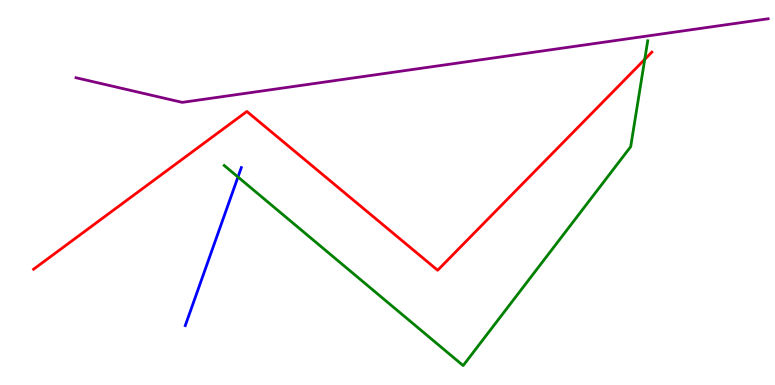[{'lines': ['blue', 'red'], 'intersections': []}, {'lines': ['green', 'red'], 'intersections': [{'x': 8.32, 'y': 8.46}]}, {'lines': ['purple', 'red'], 'intersections': []}, {'lines': ['blue', 'green'], 'intersections': [{'x': 3.07, 'y': 5.4}]}, {'lines': ['blue', 'purple'], 'intersections': []}, {'lines': ['green', 'purple'], 'intersections': []}]